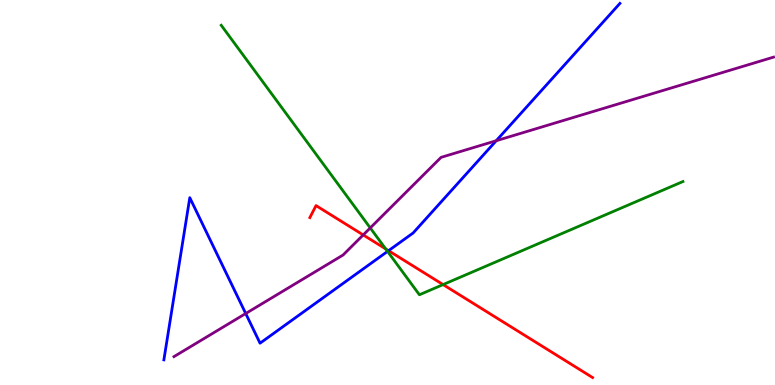[{'lines': ['blue', 'red'], 'intersections': [{'x': 5.01, 'y': 3.49}]}, {'lines': ['green', 'red'], 'intersections': [{'x': 4.98, 'y': 3.53}, {'x': 5.72, 'y': 2.61}]}, {'lines': ['purple', 'red'], 'intersections': [{'x': 4.69, 'y': 3.9}]}, {'lines': ['blue', 'green'], 'intersections': [{'x': 5.0, 'y': 3.47}]}, {'lines': ['blue', 'purple'], 'intersections': [{'x': 3.17, 'y': 1.86}, {'x': 6.4, 'y': 6.34}]}, {'lines': ['green', 'purple'], 'intersections': [{'x': 4.78, 'y': 4.08}]}]